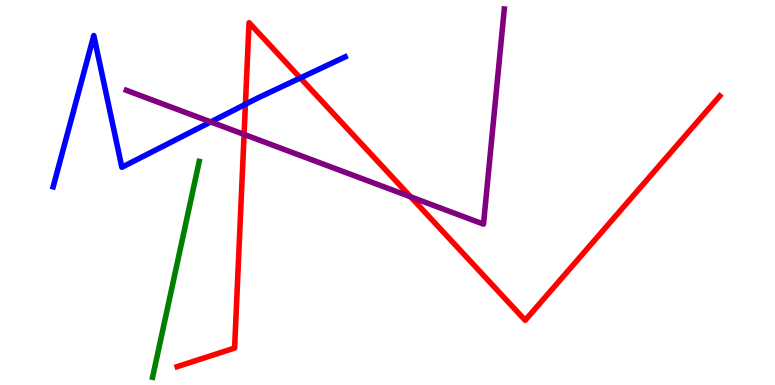[{'lines': ['blue', 'red'], 'intersections': [{'x': 3.17, 'y': 7.29}, {'x': 3.88, 'y': 7.97}]}, {'lines': ['green', 'red'], 'intersections': []}, {'lines': ['purple', 'red'], 'intersections': [{'x': 3.15, 'y': 6.51}, {'x': 5.3, 'y': 4.89}]}, {'lines': ['blue', 'green'], 'intersections': []}, {'lines': ['blue', 'purple'], 'intersections': [{'x': 2.72, 'y': 6.83}]}, {'lines': ['green', 'purple'], 'intersections': []}]